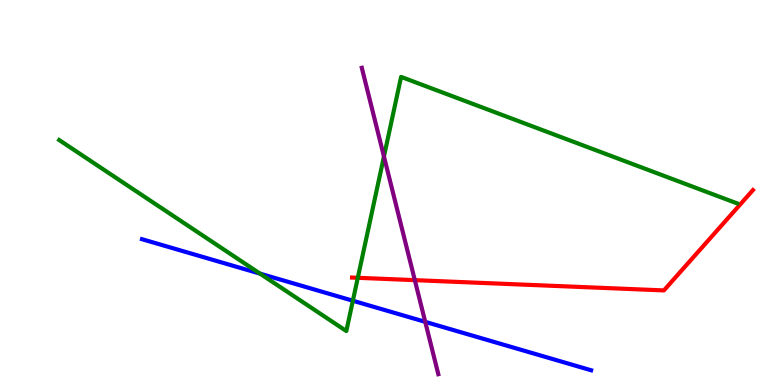[{'lines': ['blue', 'red'], 'intersections': []}, {'lines': ['green', 'red'], 'intersections': [{'x': 4.62, 'y': 2.78}]}, {'lines': ['purple', 'red'], 'intersections': [{'x': 5.35, 'y': 2.72}]}, {'lines': ['blue', 'green'], 'intersections': [{'x': 3.36, 'y': 2.89}, {'x': 4.55, 'y': 2.19}]}, {'lines': ['blue', 'purple'], 'intersections': [{'x': 5.49, 'y': 1.64}]}, {'lines': ['green', 'purple'], 'intersections': [{'x': 4.95, 'y': 5.94}]}]